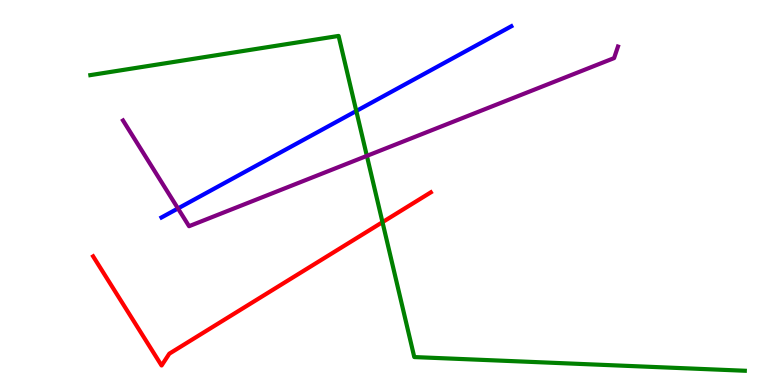[{'lines': ['blue', 'red'], 'intersections': []}, {'lines': ['green', 'red'], 'intersections': [{'x': 4.94, 'y': 4.23}]}, {'lines': ['purple', 'red'], 'intersections': []}, {'lines': ['blue', 'green'], 'intersections': [{'x': 4.6, 'y': 7.12}]}, {'lines': ['blue', 'purple'], 'intersections': [{'x': 2.3, 'y': 4.59}]}, {'lines': ['green', 'purple'], 'intersections': [{'x': 4.73, 'y': 5.95}]}]